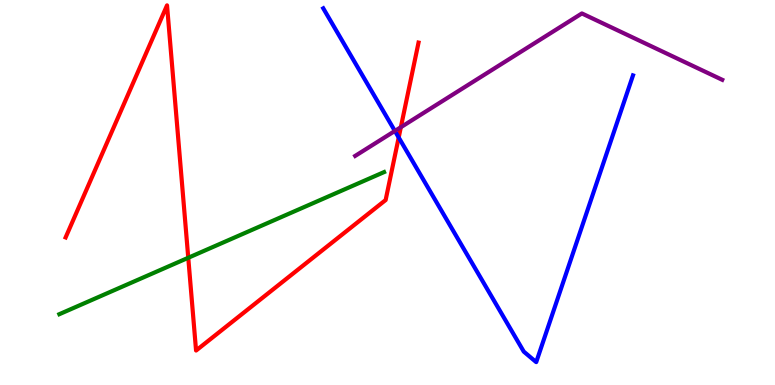[{'lines': ['blue', 'red'], 'intersections': [{'x': 5.14, 'y': 6.43}]}, {'lines': ['green', 'red'], 'intersections': [{'x': 2.43, 'y': 3.3}]}, {'lines': ['purple', 'red'], 'intersections': [{'x': 5.17, 'y': 6.7}]}, {'lines': ['blue', 'green'], 'intersections': []}, {'lines': ['blue', 'purple'], 'intersections': [{'x': 5.1, 'y': 6.6}]}, {'lines': ['green', 'purple'], 'intersections': []}]